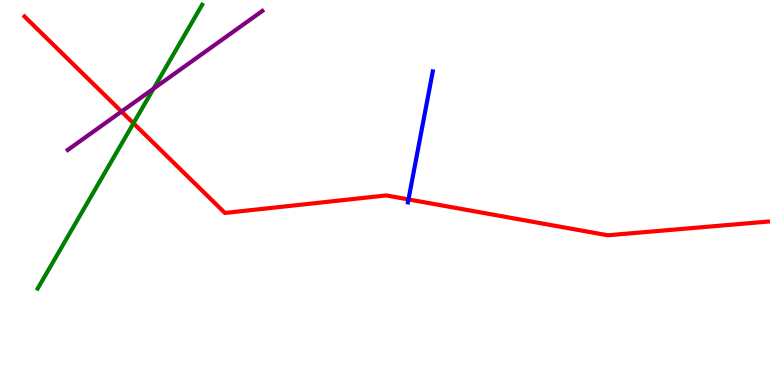[{'lines': ['blue', 'red'], 'intersections': [{'x': 5.27, 'y': 4.82}]}, {'lines': ['green', 'red'], 'intersections': [{'x': 1.72, 'y': 6.8}]}, {'lines': ['purple', 'red'], 'intersections': [{'x': 1.57, 'y': 7.1}]}, {'lines': ['blue', 'green'], 'intersections': []}, {'lines': ['blue', 'purple'], 'intersections': []}, {'lines': ['green', 'purple'], 'intersections': [{'x': 1.98, 'y': 7.7}]}]